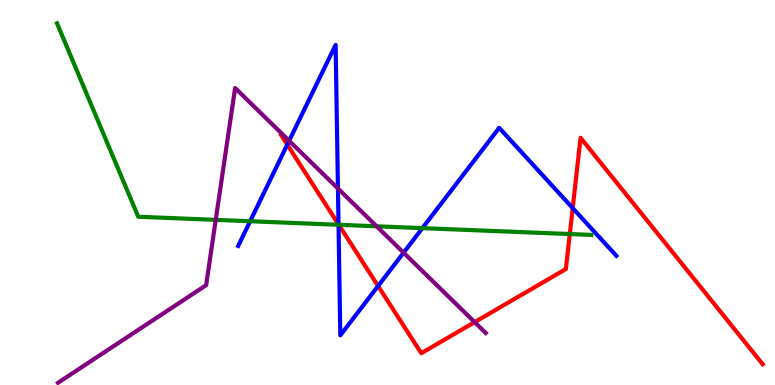[{'lines': ['blue', 'red'], 'intersections': [{'x': 3.71, 'y': 6.24}, {'x': 4.37, 'y': 4.17}, {'x': 4.88, 'y': 2.57}, {'x': 7.39, 'y': 4.59}]}, {'lines': ['green', 'red'], 'intersections': [{'x': 4.37, 'y': 4.16}, {'x': 7.35, 'y': 3.92}]}, {'lines': ['purple', 'red'], 'intersections': [{'x': 6.12, 'y': 1.63}]}, {'lines': ['blue', 'green'], 'intersections': [{'x': 3.23, 'y': 4.25}, {'x': 4.37, 'y': 4.16}, {'x': 5.45, 'y': 4.07}]}, {'lines': ['blue', 'purple'], 'intersections': [{'x': 3.73, 'y': 6.34}, {'x': 4.36, 'y': 5.1}, {'x': 5.21, 'y': 3.44}]}, {'lines': ['green', 'purple'], 'intersections': [{'x': 2.78, 'y': 4.29}, {'x': 4.86, 'y': 4.12}]}]